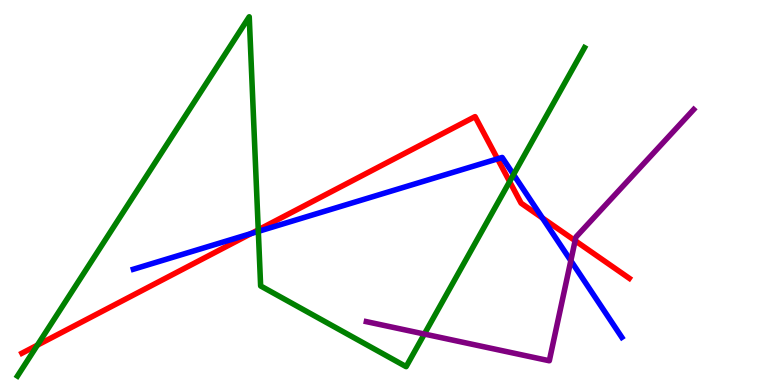[{'lines': ['blue', 'red'], 'intersections': [{'x': 3.24, 'y': 3.93}, {'x': 6.42, 'y': 5.87}, {'x': 7.0, 'y': 4.34}]}, {'lines': ['green', 'red'], 'intersections': [{'x': 0.482, 'y': 1.04}, {'x': 3.33, 'y': 4.03}, {'x': 6.58, 'y': 5.28}]}, {'lines': ['purple', 'red'], 'intersections': [{'x': 7.42, 'y': 3.75}]}, {'lines': ['blue', 'green'], 'intersections': [{'x': 3.33, 'y': 3.99}, {'x': 6.63, 'y': 5.47}]}, {'lines': ['blue', 'purple'], 'intersections': [{'x': 7.37, 'y': 3.23}]}, {'lines': ['green', 'purple'], 'intersections': [{'x': 5.48, 'y': 1.32}]}]